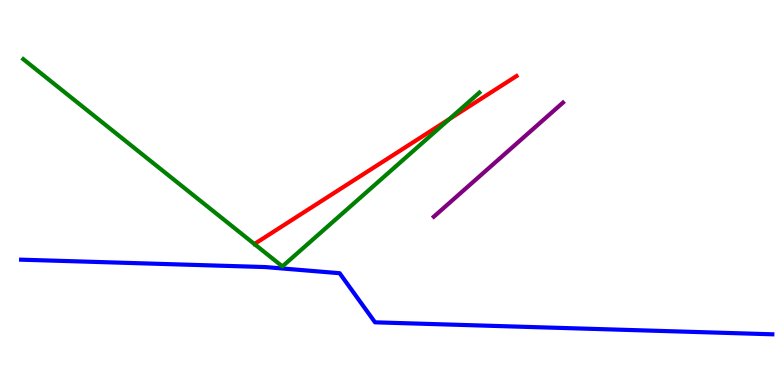[{'lines': ['blue', 'red'], 'intersections': []}, {'lines': ['green', 'red'], 'intersections': [{'x': 5.8, 'y': 6.91}]}, {'lines': ['purple', 'red'], 'intersections': []}, {'lines': ['blue', 'green'], 'intersections': []}, {'lines': ['blue', 'purple'], 'intersections': []}, {'lines': ['green', 'purple'], 'intersections': []}]